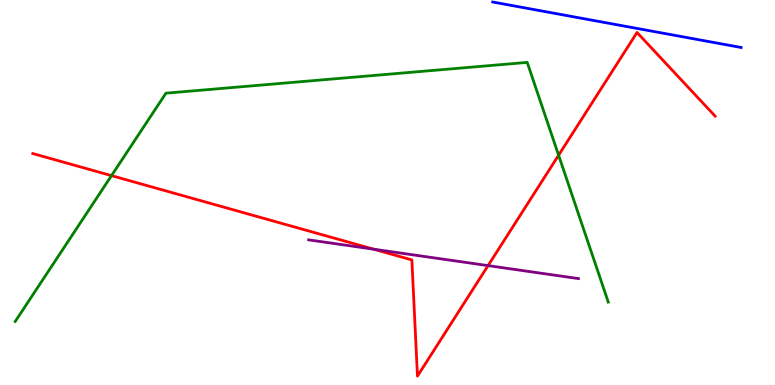[{'lines': ['blue', 'red'], 'intersections': []}, {'lines': ['green', 'red'], 'intersections': [{'x': 1.44, 'y': 5.44}, {'x': 7.21, 'y': 5.97}]}, {'lines': ['purple', 'red'], 'intersections': [{'x': 4.82, 'y': 3.53}, {'x': 6.3, 'y': 3.1}]}, {'lines': ['blue', 'green'], 'intersections': []}, {'lines': ['blue', 'purple'], 'intersections': []}, {'lines': ['green', 'purple'], 'intersections': []}]